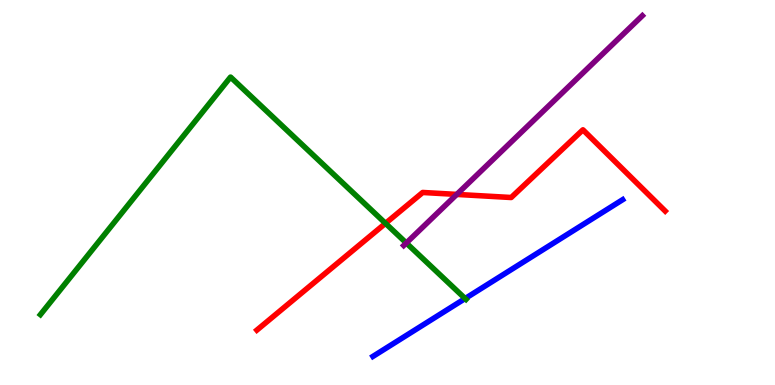[{'lines': ['blue', 'red'], 'intersections': []}, {'lines': ['green', 'red'], 'intersections': [{'x': 4.97, 'y': 4.2}]}, {'lines': ['purple', 'red'], 'intersections': [{'x': 5.89, 'y': 4.95}]}, {'lines': ['blue', 'green'], 'intersections': [{'x': 6.0, 'y': 2.25}]}, {'lines': ['blue', 'purple'], 'intersections': []}, {'lines': ['green', 'purple'], 'intersections': [{'x': 5.24, 'y': 3.69}]}]